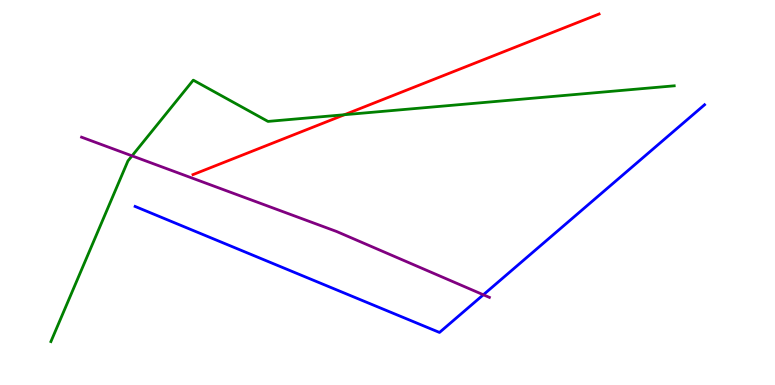[{'lines': ['blue', 'red'], 'intersections': []}, {'lines': ['green', 'red'], 'intersections': [{'x': 4.44, 'y': 7.02}]}, {'lines': ['purple', 'red'], 'intersections': []}, {'lines': ['blue', 'green'], 'intersections': []}, {'lines': ['blue', 'purple'], 'intersections': [{'x': 6.24, 'y': 2.34}]}, {'lines': ['green', 'purple'], 'intersections': [{'x': 1.7, 'y': 5.95}]}]